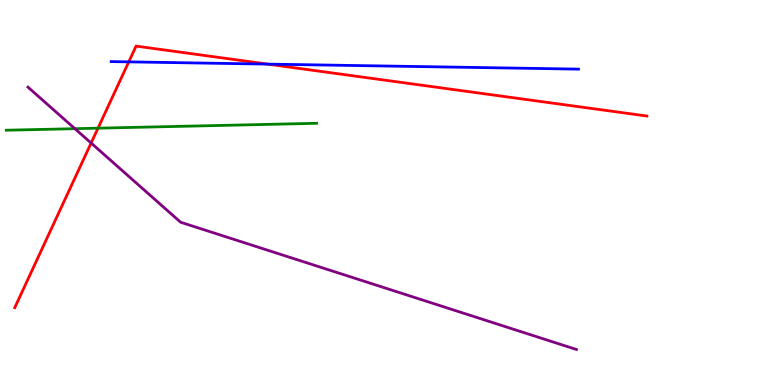[{'lines': ['blue', 'red'], 'intersections': [{'x': 1.66, 'y': 8.39}, {'x': 3.45, 'y': 8.33}]}, {'lines': ['green', 'red'], 'intersections': [{'x': 1.26, 'y': 6.67}]}, {'lines': ['purple', 'red'], 'intersections': [{'x': 1.18, 'y': 6.28}]}, {'lines': ['blue', 'green'], 'intersections': []}, {'lines': ['blue', 'purple'], 'intersections': []}, {'lines': ['green', 'purple'], 'intersections': [{'x': 0.967, 'y': 6.66}]}]